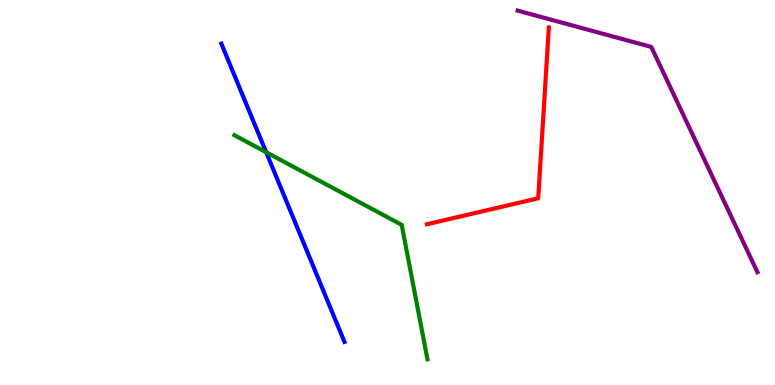[{'lines': ['blue', 'red'], 'intersections': []}, {'lines': ['green', 'red'], 'intersections': []}, {'lines': ['purple', 'red'], 'intersections': []}, {'lines': ['blue', 'green'], 'intersections': [{'x': 3.43, 'y': 6.05}]}, {'lines': ['blue', 'purple'], 'intersections': []}, {'lines': ['green', 'purple'], 'intersections': []}]